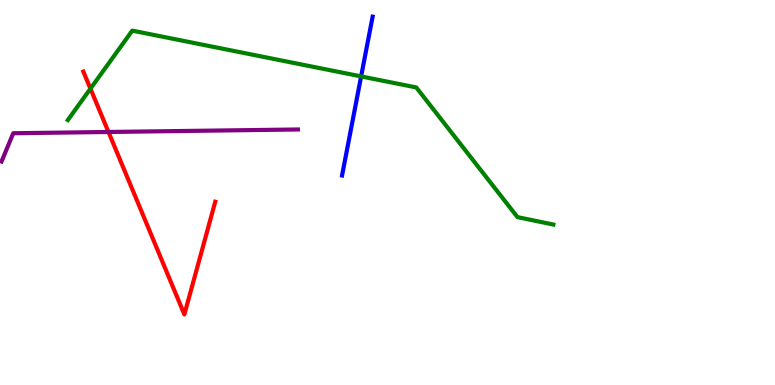[{'lines': ['blue', 'red'], 'intersections': []}, {'lines': ['green', 'red'], 'intersections': [{'x': 1.17, 'y': 7.7}]}, {'lines': ['purple', 'red'], 'intersections': [{'x': 1.4, 'y': 6.57}]}, {'lines': ['blue', 'green'], 'intersections': [{'x': 4.66, 'y': 8.02}]}, {'lines': ['blue', 'purple'], 'intersections': []}, {'lines': ['green', 'purple'], 'intersections': []}]